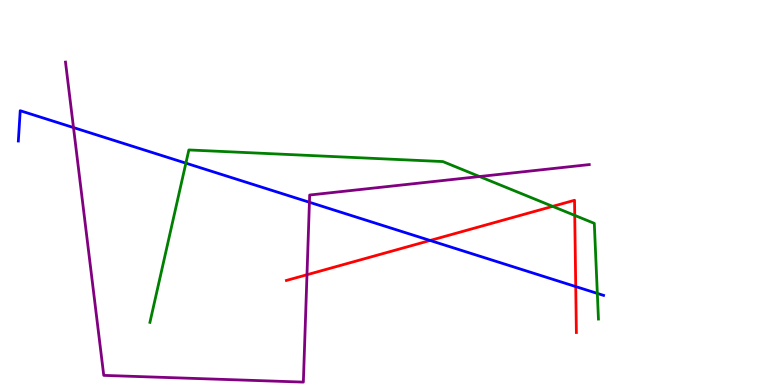[{'lines': ['blue', 'red'], 'intersections': [{'x': 5.55, 'y': 3.75}, {'x': 7.43, 'y': 2.56}]}, {'lines': ['green', 'red'], 'intersections': [{'x': 7.13, 'y': 4.64}, {'x': 7.42, 'y': 4.41}]}, {'lines': ['purple', 'red'], 'intersections': [{'x': 3.96, 'y': 2.86}]}, {'lines': ['blue', 'green'], 'intersections': [{'x': 2.4, 'y': 5.76}, {'x': 7.71, 'y': 2.38}]}, {'lines': ['blue', 'purple'], 'intersections': [{'x': 0.948, 'y': 6.69}, {'x': 3.99, 'y': 4.75}]}, {'lines': ['green', 'purple'], 'intersections': [{'x': 6.19, 'y': 5.41}]}]